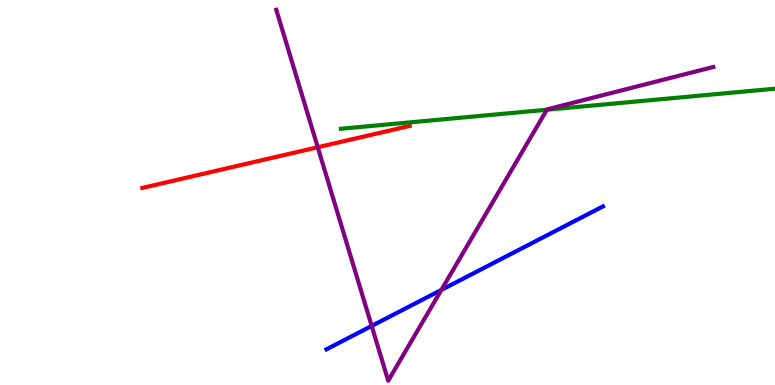[{'lines': ['blue', 'red'], 'intersections': []}, {'lines': ['green', 'red'], 'intersections': []}, {'lines': ['purple', 'red'], 'intersections': [{'x': 4.1, 'y': 6.18}]}, {'lines': ['blue', 'green'], 'intersections': []}, {'lines': ['blue', 'purple'], 'intersections': [{'x': 4.8, 'y': 1.53}, {'x': 5.7, 'y': 2.47}]}, {'lines': ['green', 'purple'], 'intersections': [{'x': 7.06, 'y': 7.15}]}]